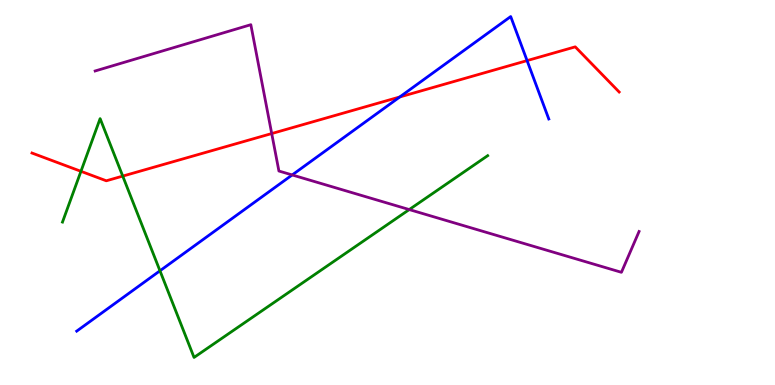[{'lines': ['blue', 'red'], 'intersections': [{'x': 5.16, 'y': 7.48}, {'x': 6.8, 'y': 8.43}]}, {'lines': ['green', 'red'], 'intersections': [{'x': 1.04, 'y': 5.55}, {'x': 1.58, 'y': 5.43}]}, {'lines': ['purple', 'red'], 'intersections': [{'x': 3.51, 'y': 6.53}]}, {'lines': ['blue', 'green'], 'intersections': [{'x': 2.06, 'y': 2.97}]}, {'lines': ['blue', 'purple'], 'intersections': [{'x': 3.77, 'y': 5.46}]}, {'lines': ['green', 'purple'], 'intersections': [{'x': 5.28, 'y': 4.56}]}]